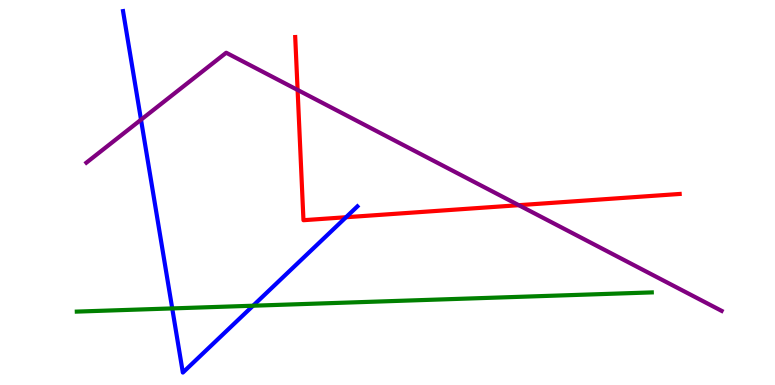[{'lines': ['blue', 'red'], 'intersections': [{'x': 4.46, 'y': 4.36}]}, {'lines': ['green', 'red'], 'intersections': []}, {'lines': ['purple', 'red'], 'intersections': [{'x': 3.84, 'y': 7.66}, {'x': 6.69, 'y': 4.67}]}, {'lines': ['blue', 'green'], 'intersections': [{'x': 2.22, 'y': 1.99}, {'x': 3.27, 'y': 2.06}]}, {'lines': ['blue', 'purple'], 'intersections': [{'x': 1.82, 'y': 6.89}]}, {'lines': ['green', 'purple'], 'intersections': []}]